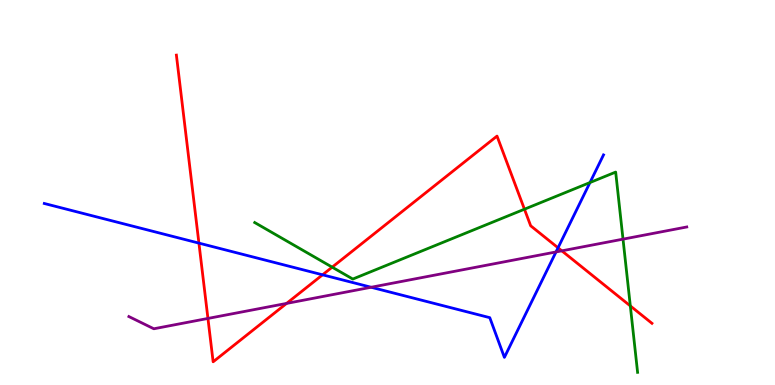[{'lines': ['blue', 'red'], 'intersections': [{'x': 2.57, 'y': 3.69}, {'x': 4.16, 'y': 2.86}, {'x': 7.2, 'y': 3.56}]}, {'lines': ['green', 'red'], 'intersections': [{'x': 4.29, 'y': 3.06}, {'x': 6.77, 'y': 4.57}, {'x': 8.13, 'y': 2.05}]}, {'lines': ['purple', 'red'], 'intersections': [{'x': 2.68, 'y': 1.73}, {'x': 3.7, 'y': 2.12}, {'x': 7.25, 'y': 3.48}]}, {'lines': ['blue', 'green'], 'intersections': [{'x': 7.61, 'y': 5.26}]}, {'lines': ['blue', 'purple'], 'intersections': [{'x': 4.79, 'y': 2.54}, {'x': 7.17, 'y': 3.46}]}, {'lines': ['green', 'purple'], 'intersections': [{'x': 8.04, 'y': 3.79}]}]